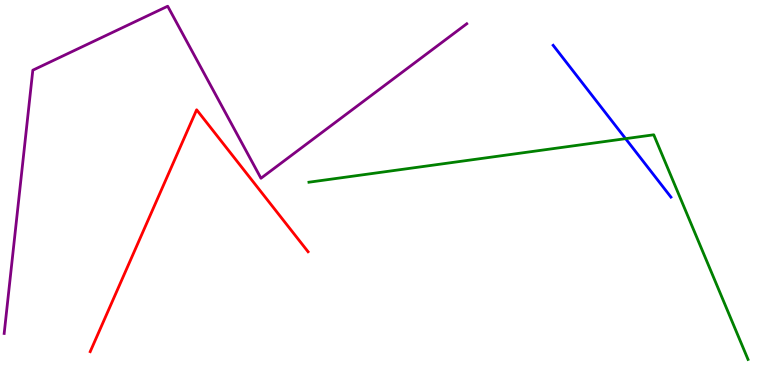[{'lines': ['blue', 'red'], 'intersections': []}, {'lines': ['green', 'red'], 'intersections': []}, {'lines': ['purple', 'red'], 'intersections': []}, {'lines': ['blue', 'green'], 'intersections': [{'x': 8.07, 'y': 6.4}]}, {'lines': ['blue', 'purple'], 'intersections': []}, {'lines': ['green', 'purple'], 'intersections': []}]